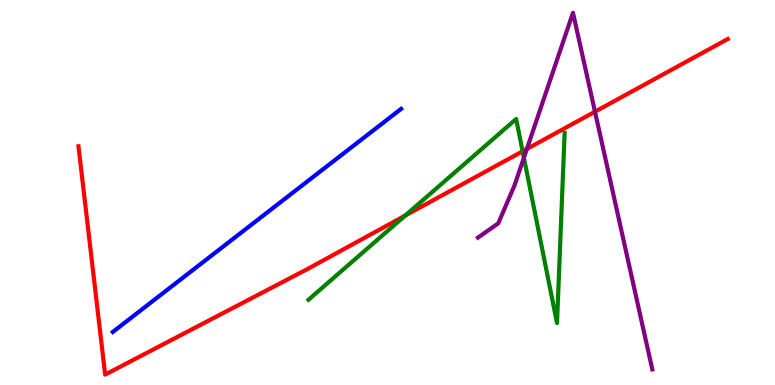[{'lines': ['blue', 'red'], 'intersections': []}, {'lines': ['green', 'red'], 'intersections': [{'x': 5.23, 'y': 4.4}, {'x': 6.74, 'y': 6.07}]}, {'lines': ['purple', 'red'], 'intersections': [{'x': 6.8, 'y': 6.13}, {'x': 7.68, 'y': 7.1}]}, {'lines': ['blue', 'green'], 'intersections': []}, {'lines': ['blue', 'purple'], 'intersections': []}, {'lines': ['green', 'purple'], 'intersections': [{'x': 6.76, 'y': 5.9}]}]